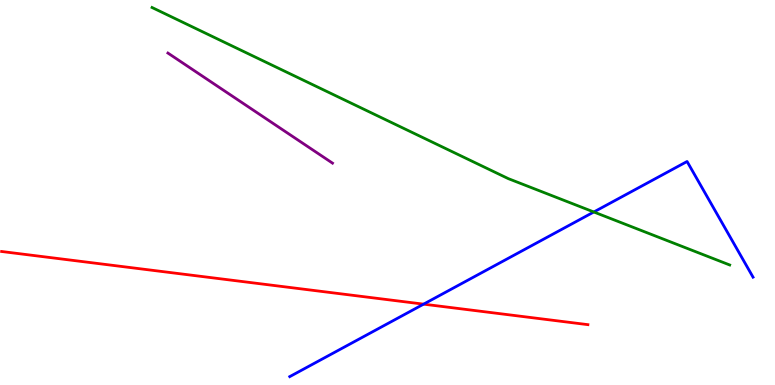[{'lines': ['blue', 'red'], 'intersections': [{'x': 5.47, 'y': 2.1}]}, {'lines': ['green', 'red'], 'intersections': []}, {'lines': ['purple', 'red'], 'intersections': []}, {'lines': ['blue', 'green'], 'intersections': [{'x': 7.66, 'y': 4.49}]}, {'lines': ['blue', 'purple'], 'intersections': []}, {'lines': ['green', 'purple'], 'intersections': []}]